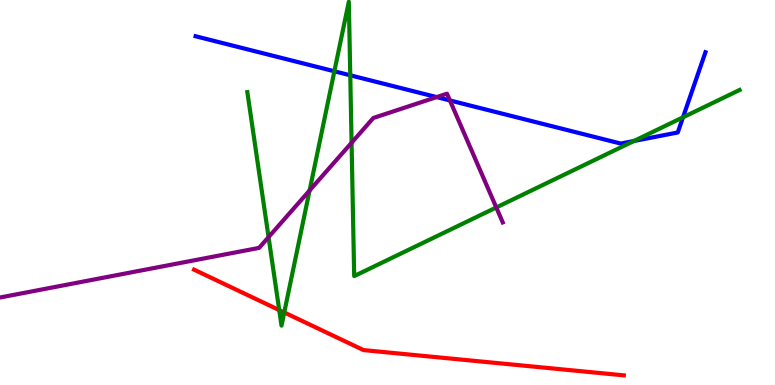[{'lines': ['blue', 'red'], 'intersections': []}, {'lines': ['green', 'red'], 'intersections': [{'x': 3.6, 'y': 1.95}, {'x': 3.67, 'y': 1.88}]}, {'lines': ['purple', 'red'], 'intersections': []}, {'lines': ['blue', 'green'], 'intersections': [{'x': 4.31, 'y': 8.15}, {'x': 4.52, 'y': 8.04}, {'x': 8.18, 'y': 6.34}, {'x': 8.81, 'y': 6.95}]}, {'lines': ['blue', 'purple'], 'intersections': [{'x': 5.63, 'y': 7.48}, {'x': 5.81, 'y': 7.39}]}, {'lines': ['green', 'purple'], 'intersections': [{'x': 3.47, 'y': 3.84}, {'x': 3.99, 'y': 5.05}, {'x': 4.54, 'y': 6.29}, {'x': 6.4, 'y': 4.61}]}]